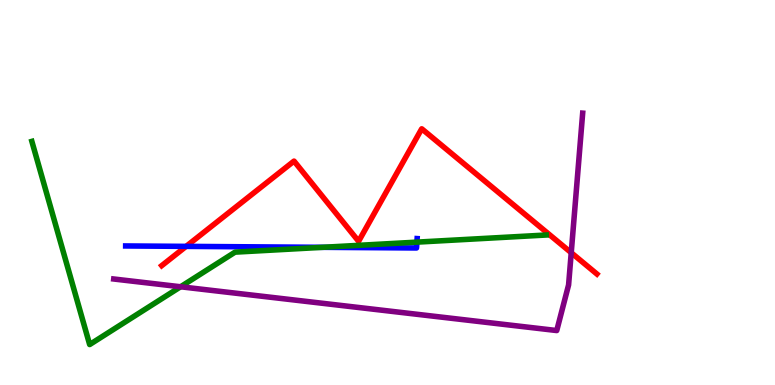[{'lines': ['blue', 'red'], 'intersections': [{'x': 2.4, 'y': 3.6}]}, {'lines': ['green', 'red'], 'intersections': []}, {'lines': ['purple', 'red'], 'intersections': [{'x': 7.37, 'y': 3.44}]}, {'lines': ['blue', 'green'], 'intersections': [{'x': 4.16, 'y': 3.58}, {'x': 5.38, 'y': 3.71}]}, {'lines': ['blue', 'purple'], 'intersections': []}, {'lines': ['green', 'purple'], 'intersections': [{'x': 2.33, 'y': 2.55}]}]